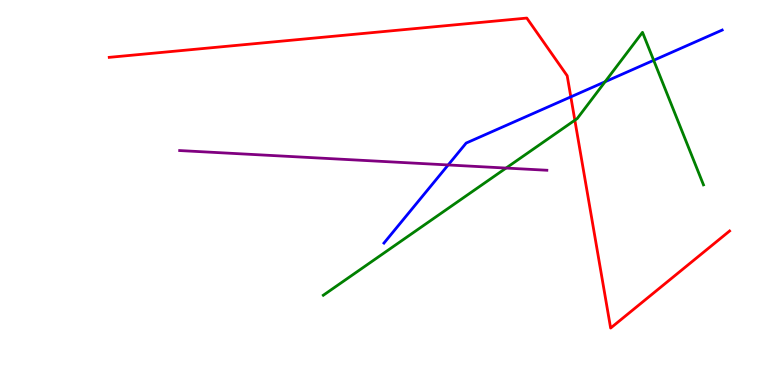[{'lines': ['blue', 'red'], 'intersections': [{'x': 7.37, 'y': 7.48}]}, {'lines': ['green', 'red'], 'intersections': [{'x': 7.42, 'y': 6.88}]}, {'lines': ['purple', 'red'], 'intersections': []}, {'lines': ['blue', 'green'], 'intersections': [{'x': 7.81, 'y': 7.88}, {'x': 8.43, 'y': 8.43}]}, {'lines': ['blue', 'purple'], 'intersections': [{'x': 5.78, 'y': 5.72}]}, {'lines': ['green', 'purple'], 'intersections': [{'x': 6.53, 'y': 5.63}]}]